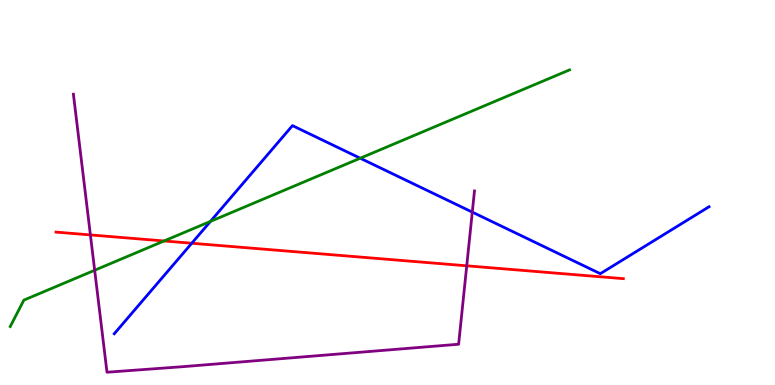[{'lines': ['blue', 'red'], 'intersections': [{'x': 2.47, 'y': 3.68}]}, {'lines': ['green', 'red'], 'intersections': [{'x': 2.12, 'y': 3.74}]}, {'lines': ['purple', 'red'], 'intersections': [{'x': 1.17, 'y': 3.9}, {'x': 6.02, 'y': 3.1}]}, {'lines': ['blue', 'green'], 'intersections': [{'x': 2.72, 'y': 4.25}, {'x': 4.65, 'y': 5.89}]}, {'lines': ['blue', 'purple'], 'intersections': [{'x': 6.09, 'y': 4.49}]}, {'lines': ['green', 'purple'], 'intersections': [{'x': 1.22, 'y': 2.98}]}]